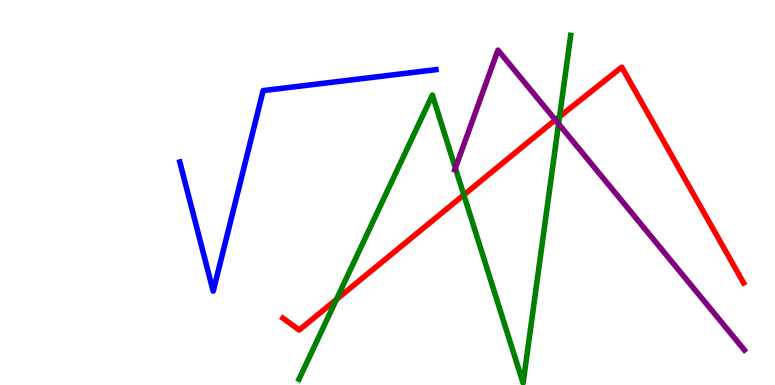[{'lines': ['blue', 'red'], 'intersections': []}, {'lines': ['green', 'red'], 'intersections': [{'x': 4.34, 'y': 2.22}, {'x': 5.98, 'y': 4.94}, {'x': 7.22, 'y': 6.97}]}, {'lines': ['purple', 'red'], 'intersections': [{'x': 7.17, 'y': 6.88}]}, {'lines': ['blue', 'green'], 'intersections': []}, {'lines': ['blue', 'purple'], 'intersections': []}, {'lines': ['green', 'purple'], 'intersections': [{'x': 5.88, 'y': 5.63}, {'x': 7.21, 'y': 6.78}]}]